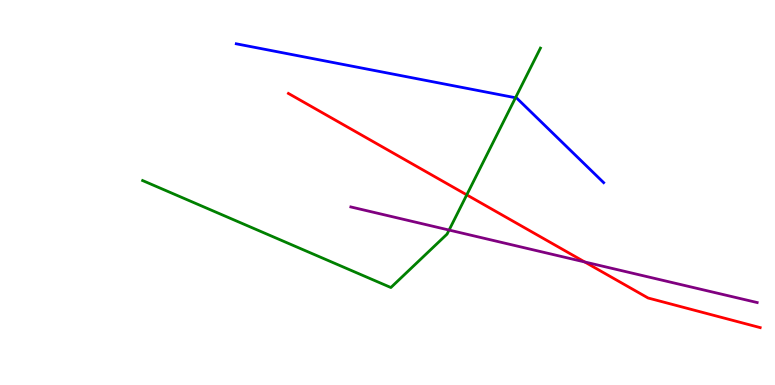[{'lines': ['blue', 'red'], 'intersections': []}, {'lines': ['green', 'red'], 'intersections': [{'x': 6.02, 'y': 4.94}]}, {'lines': ['purple', 'red'], 'intersections': [{'x': 7.54, 'y': 3.2}]}, {'lines': ['blue', 'green'], 'intersections': [{'x': 6.65, 'y': 7.46}]}, {'lines': ['blue', 'purple'], 'intersections': []}, {'lines': ['green', 'purple'], 'intersections': [{'x': 5.79, 'y': 4.02}]}]